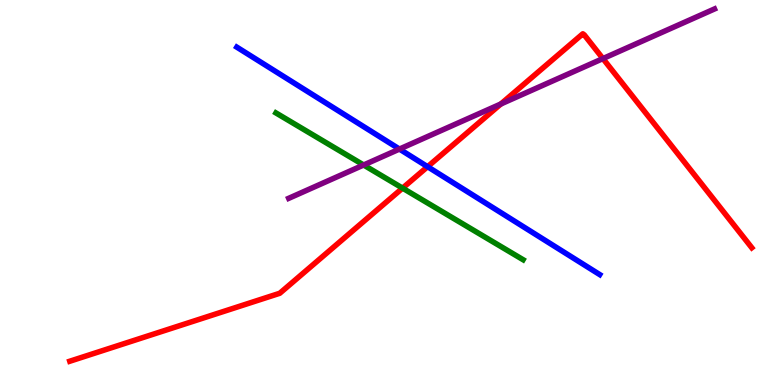[{'lines': ['blue', 'red'], 'intersections': [{'x': 5.52, 'y': 5.67}]}, {'lines': ['green', 'red'], 'intersections': [{'x': 5.19, 'y': 5.11}]}, {'lines': ['purple', 'red'], 'intersections': [{'x': 6.46, 'y': 7.3}, {'x': 7.78, 'y': 8.48}]}, {'lines': ['blue', 'green'], 'intersections': []}, {'lines': ['blue', 'purple'], 'intersections': [{'x': 5.15, 'y': 6.13}]}, {'lines': ['green', 'purple'], 'intersections': [{'x': 4.69, 'y': 5.71}]}]